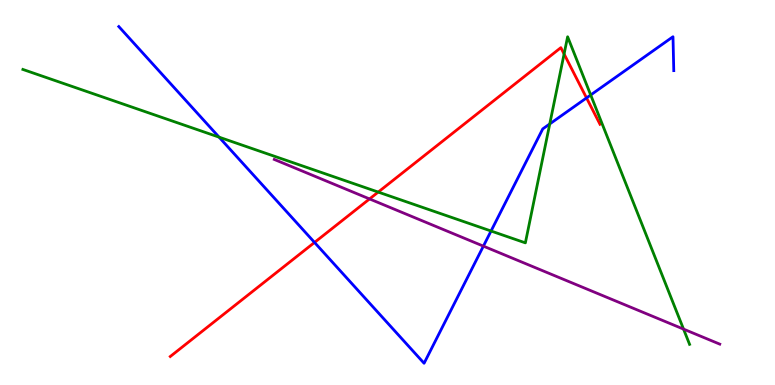[{'lines': ['blue', 'red'], 'intersections': [{'x': 4.06, 'y': 3.7}, {'x': 7.57, 'y': 7.46}]}, {'lines': ['green', 'red'], 'intersections': [{'x': 4.88, 'y': 5.01}, {'x': 7.28, 'y': 8.6}]}, {'lines': ['purple', 'red'], 'intersections': [{'x': 4.77, 'y': 4.83}]}, {'lines': ['blue', 'green'], 'intersections': [{'x': 2.83, 'y': 6.44}, {'x': 6.34, 'y': 4.0}, {'x': 7.09, 'y': 6.78}, {'x': 7.62, 'y': 7.53}]}, {'lines': ['blue', 'purple'], 'intersections': [{'x': 6.24, 'y': 3.61}]}, {'lines': ['green', 'purple'], 'intersections': [{'x': 8.82, 'y': 1.45}]}]